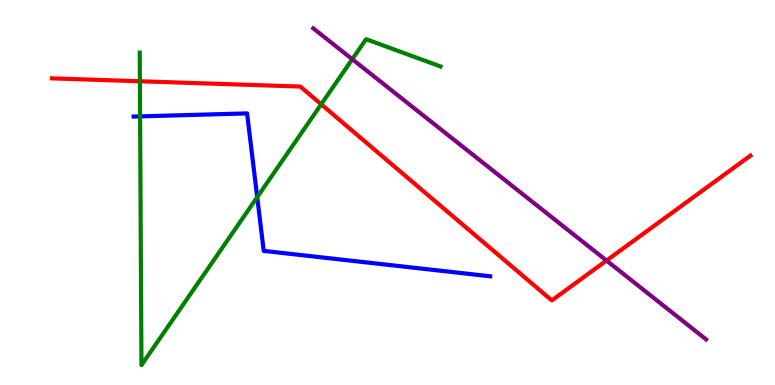[{'lines': ['blue', 'red'], 'intersections': []}, {'lines': ['green', 'red'], 'intersections': [{'x': 1.81, 'y': 7.89}, {'x': 4.14, 'y': 7.29}]}, {'lines': ['purple', 'red'], 'intersections': [{'x': 7.83, 'y': 3.23}]}, {'lines': ['blue', 'green'], 'intersections': [{'x': 1.81, 'y': 6.98}, {'x': 3.32, 'y': 4.88}]}, {'lines': ['blue', 'purple'], 'intersections': []}, {'lines': ['green', 'purple'], 'intersections': [{'x': 4.55, 'y': 8.46}]}]